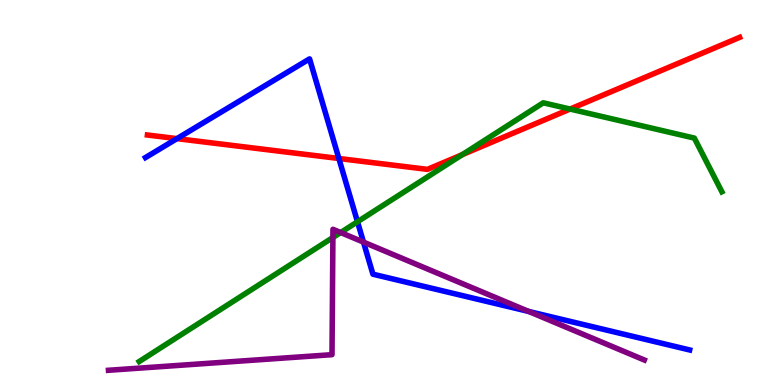[{'lines': ['blue', 'red'], 'intersections': [{'x': 2.28, 'y': 6.4}, {'x': 4.37, 'y': 5.88}]}, {'lines': ['green', 'red'], 'intersections': [{'x': 5.97, 'y': 5.98}, {'x': 7.36, 'y': 7.17}]}, {'lines': ['purple', 'red'], 'intersections': []}, {'lines': ['blue', 'green'], 'intersections': [{'x': 4.61, 'y': 4.24}]}, {'lines': ['blue', 'purple'], 'intersections': [{'x': 4.69, 'y': 3.71}, {'x': 6.82, 'y': 1.91}]}, {'lines': ['green', 'purple'], 'intersections': [{'x': 4.3, 'y': 3.83}, {'x': 4.4, 'y': 3.96}]}]